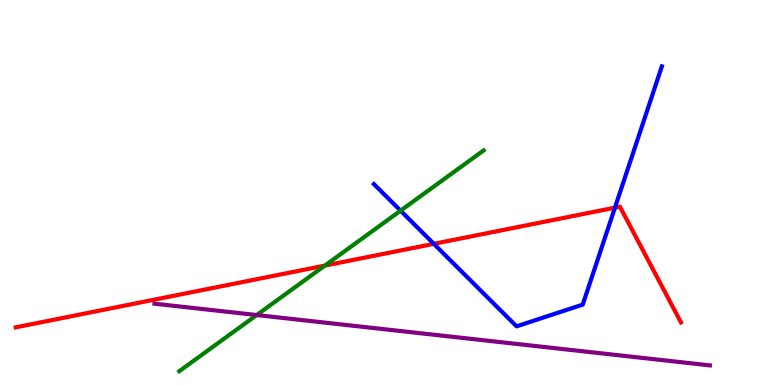[{'lines': ['blue', 'red'], 'intersections': [{'x': 5.6, 'y': 3.67}, {'x': 7.93, 'y': 4.61}]}, {'lines': ['green', 'red'], 'intersections': [{'x': 4.19, 'y': 3.1}]}, {'lines': ['purple', 'red'], 'intersections': []}, {'lines': ['blue', 'green'], 'intersections': [{'x': 5.17, 'y': 4.53}]}, {'lines': ['blue', 'purple'], 'intersections': []}, {'lines': ['green', 'purple'], 'intersections': [{'x': 3.31, 'y': 1.82}]}]